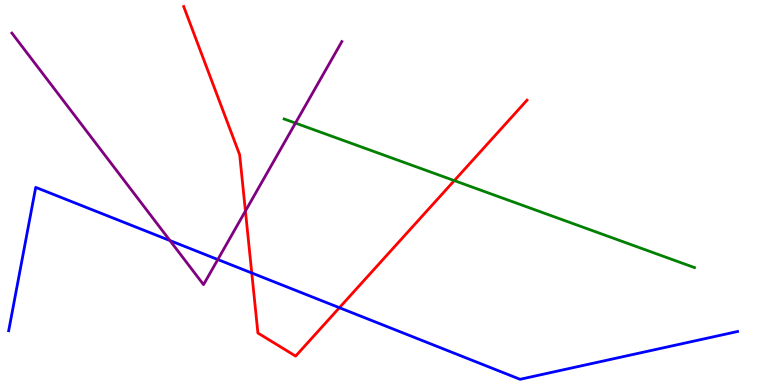[{'lines': ['blue', 'red'], 'intersections': [{'x': 3.25, 'y': 2.91}, {'x': 4.38, 'y': 2.01}]}, {'lines': ['green', 'red'], 'intersections': [{'x': 5.86, 'y': 5.31}]}, {'lines': ['purple', 'red'], 'intersections': [{'x': 3.17, 'y': 4.52}]}, {'lines': ['blue', 'green'], 'intersections': []}, {'lines': ['blue', 'purple'], 'intersections': [{'x': 2.19, 'y': 3.75}, {'x': 2.81, 'y': 3.26}]}, {'lines': ['green', 'purple'], 'intersections': [{'x': 3.81, 'y': 6.8}]}]